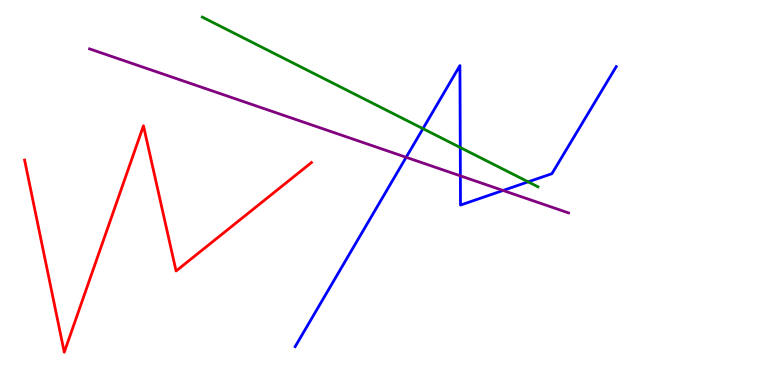[{'lines': ['blue', 'red'], 'intersections': []}, {'lines': ['green', 'red'], 'intersections': []}, {'lines': ['purple', 'red'], 'intersections': []}, {'lines': ['blue', 'green'], 'intersections': [{'x': 5.46, 'y': 6.66}, {'x': 5.94, 'y': 6.17}, {'x': 6.82, 'y': 5.28}]}, {'lines': ['blue', 'purple'], 'intersections': [{'x': 5.24, 'y': 5.91}, {'x': 5.94, 'y': 5.43}, {'x': 6.49, 'y': 5.05}]}, {'lines': ['green', 'purple'], 'intersections': []}]